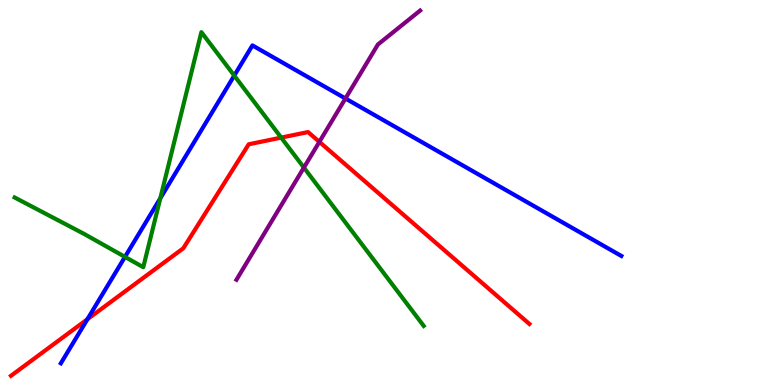[{'lines': ['blue', 'red'], 'intersections': [{'x': 1.13, 'y': 1.71}]}, {'lines': ['green', 'red'], 'intersections': [{'x': 3.63, 'y': 6.43}]}, {'lines': ['purple', 'red'], 'intersections': [{'x': 4.12, 'y': 6.32}]}, {'lines': ['blue', 'green'], 'intersections': [{'x': 1.61, 'y': 3.33}, {'x': 2.07, 'y': 4.85}, {'x': 3.02, 'y': 8.04}]}, {'lines': ['blue', 'purple'], 'intersections': [{'x': 4.46, 'y': 7.44}]}, {'lines': ['green', 'purple'], 'intersections': [{'x': 3.92, 'y': 5.65}]}]